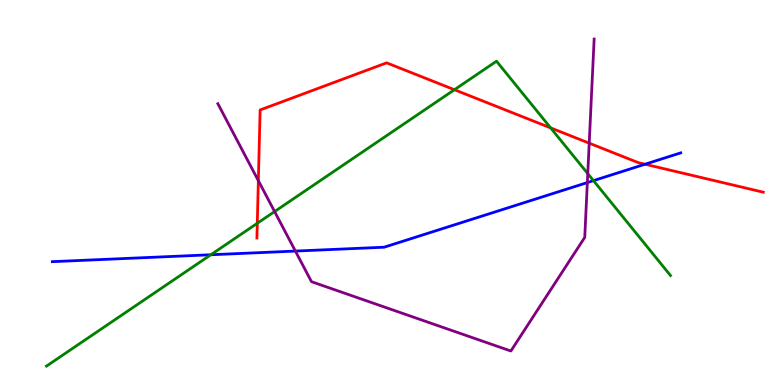[{'lines': ['blue', 'red'], 'intersections': [{'x': 8.32, 'y': 5.73}]}, {'lines': ['green', 'red'], 'intersections': [{'x': 3.32, 'y': 4.2}, {'x': 5.86, 'y': 7.67}, {'x': 7.11, 'y': 6.68}]}, {'lines': ['purple', 'red'], 'intersections': [{'x': 3.33, 'y': 5.31}, {'x': 7.6, 'y': 6.28}]}, {'lines': ['blue', 'green'], 'intersections': [{'x': 2.72, 'y': 3.38}, {'x': 7.66, 'y': 5.31}]}, {'lines': ['blue', 'purple'], 'intersections': [{'x': 3.81, 'y': 3.48}, {'x': 7.58, 'y': 5.26}]}, {'lines': ['green', 'purple'], 'intersections': [{'x': 3.54, 'y': 4.51}, {'x': 7.58, 'y': 5.49}]}]